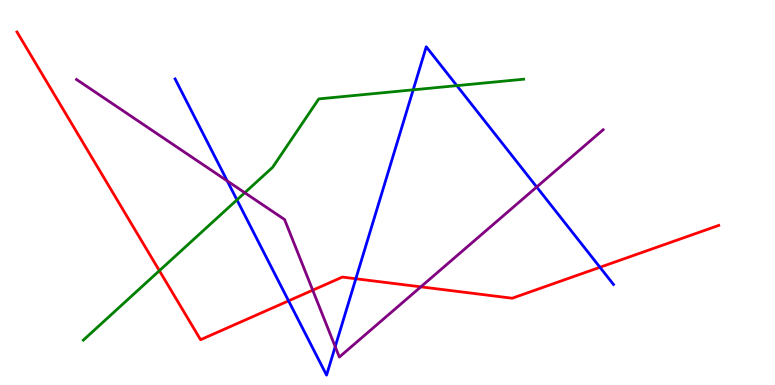[{'lines': ['blue', 'red'], 'intersections': [{'x': 3.72, 'y': 2.19}, {'x': 4.59, 'y': 2.76}, {'x': 7.74, 'y': 3.06}]}, {'lines': ['green', 'red'], 'intersections': [{'x': 2.06, 'y': 2.97}]}, {'lines': ['purple', 'red'], 'intersections': [{'x': 4.04, 'y': 2.46}, {'x': 5.43, 'y': 2.55}]}, {'lines': ['blue', 'green'], 'intersections': [{'x': 3.06, 'y': 4.81}, {'x': 5.33, 'y': 7.67}, {'x': 5.89, 'y': 7.78}]}, {'lines': ['blue', 'purple'], 'intersections': [{'x': 2.93, 'y': 5.3}, {'x': 4.33, 'y': 0.996}, {'x': 6.93, 'y': 5.14}]}, {'lines': ['green', 'purple'], 'intersections': [{'x': 3.16, 'y': 4.99}]}]